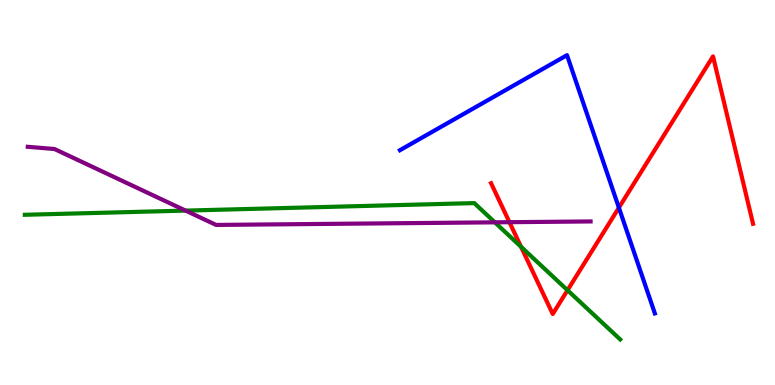[{'lines': ['blue', 'red'], 'intersections': [{'x': 7.99, 'y': 4.61}]}, {'lines': ['green', 'red'], 'intersections': [{'x': 6.72, 'y': 3.59}, {'x': 7.32, 'y': 2.46}]}, {'lines': ['purple', 'red'], 'intersections': [{'x': 6.57, 'y': 4.23}]}, {'lines': ['blue', 'green'], 'intersections': []}, {'lines': ['blue', 'purple'], 'intersections': []}, {'lines': ['green', 'purple'], 'intersections': [{'x': 2.39, 'y': 4.53}, {'x': 6.39, 'y': 4.23}]}]